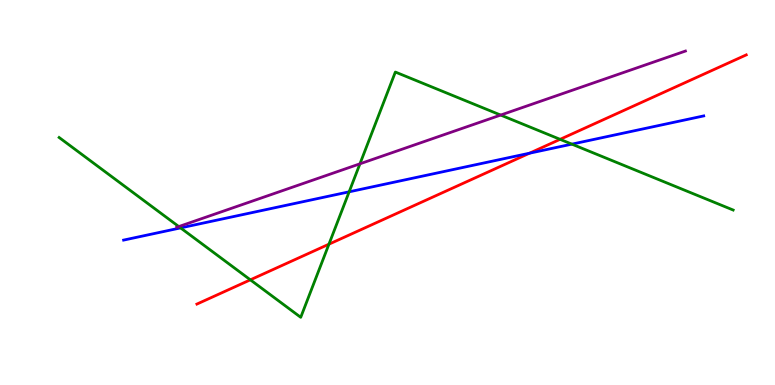[{'lines': ['blue', 'red'], 'intersections': [{'x': 6.83, 'y': 6.02}]}, {'lines': ['green', 'red'], 'intersections': [{'x': 3.23, 'y': 2.73}, {'x': 4.24, 'y': 3.66}, {'x': 7.23, 'y': 6.38}]}, {'lines': ['purple', 'red'], 'intersections': []}, {'lines': ['blue', 'green'], 'intersections': [{'x': 2.33, 'y': 4.08}, {'x': 4.51, 'y': 5.02}, {'x': 7.38, 'y': 6.26}]}, {'lines': ['blue', 'purple'], 'intersections': []}, {'lines': ['green', 'purple'], 'intersections': [{'x': 2.31, 'y': 4.12}, {'x': 4.64, 'y': 5.75}, {'x': 6.46, 'y': 7.01}]}]